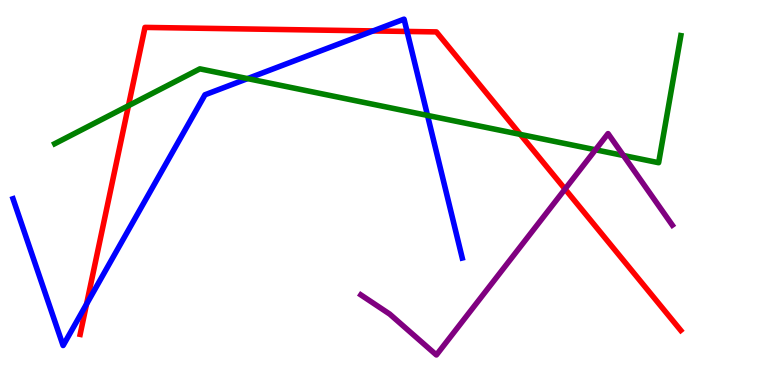[{'lines': ['blue', 'red'], 'intersections': [{'x': 1.12, 'y': 2.1}, {'x': 4.81, 'y': 9.2}, {'x': 5.25, 'y': 9.18}]}, {'lines': ['green', 'red'], 'intersections': [{'x': 1.66, 'y': 7.25}, {'x': 6.71, 'y': 6.51}]}, {'lines': ['purple', 'red'], 'intersections': [{'x': 7.29, 'y': 5.09}]}, {'lines': ['blue', 'green'], 'intersections': [{'x': 3.19, 'y': 7.96}, {'x': 5.52, 'y': 7.0}]}, {'lines': ['blue', 'purple'], 'intersections': []}, {'lines': ['green', 'purple'], 'intersections': [{'x': 7.68, 'y': 6.11}, {'x': 8.04, 'y': 5.96}]}]